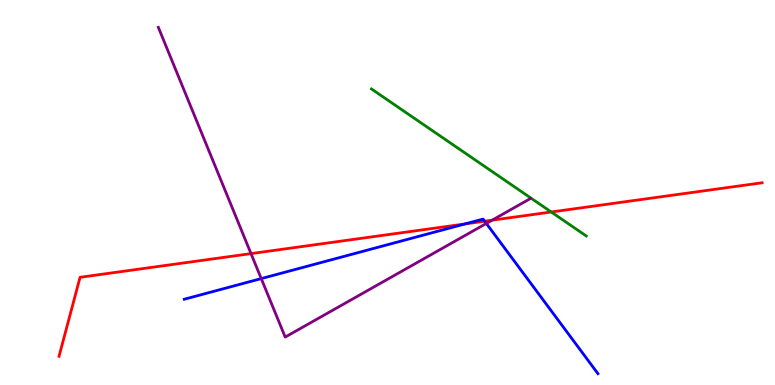[{'lines': ['blue', 'red'], 'intersections': [{'x': 6.0, 'y': 4.18}, {'x': 6.25, 'y': 4.25}]}, {'lines': ['green', 'red'], 'intersections': [{'x': 7.11, 'y': 4.49}]}, {'lines': ['purple', 'red'], 'intersections': [{'x': 3.24, 'y': 3.41}, {'x': 6.35, 'y': 4.28}]}, {'lines': ['blue', 'green'], 'intersections': []}, {'lines': ['blue', 'purple'], 'intersections': [{'x': 3.37, 'y': 2.76}, {'x': 6.28, 'y': 4.2}]}, {'lines': ['green', 'purple'], 'intersections': []}]